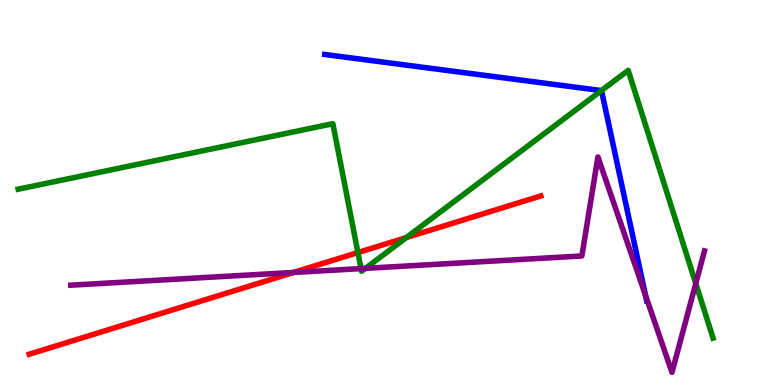[{'lines': ['blue', 'red'], 'intersections': []}, {'lines': ['green', 'red'], 'intersections': [{'x': 4.62, 'y': 3.44}, {'x': 5.24, 'y': 3.83}]}, {'lines': ['purple', 'red'], 'intersections': [{'x': 3.79, 'y': 2.92}]}, {'lines': ['blue', 'green'], 'intersections': [{'x': 7.76, 'y': 7.65}]}, {'lines': ['blue', 'purple'], 'intersections': [{'x': 8.33, 'y': 2.33}]}, {'lines': ['green', 'purple'], 'intersections': [{'x': 4.66, 'y': 3.02}, {'x': 4.72, 'y': 3.03}, {'x': 8.98, 'y': 2.64}]}]